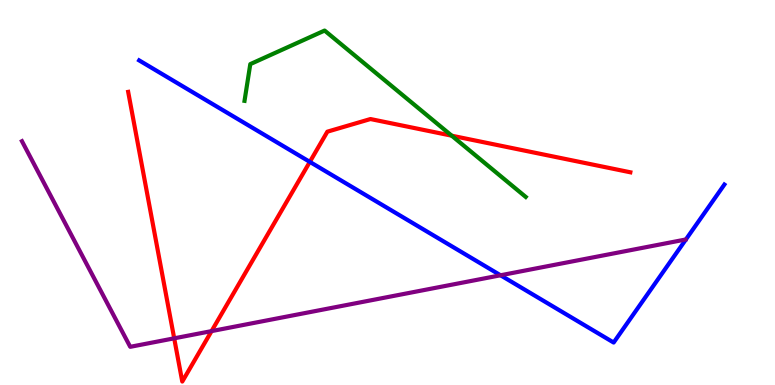[{'lines': ['blue', 'red'], 'intersections': [{'x': 4.0, 'y': 5.8}]}, {'lines': ['green', 'red'], 'intersections': [{'x': 5.83, 'y': 6.48}]}, {'lines': ['purple', 'red'], 'intersections': [{'x': 2.25, 'y': 1.21}, {'x': 2.73, 'y': 1.4}]}, {'lines': ['blue', 'green'], 'intersections': []}, {'lines': ['blue', 'purple'], 'intersections': [{'x': 6.46, 'y': 2.85}]}, {'lines': ['green', 'purple'], 'intersections': []}]